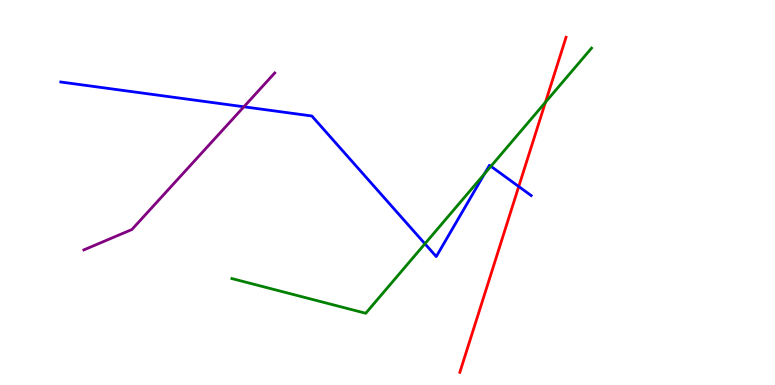[{'lines': ['blue', 'red'], 'intersections': [{'x': 6.69, 'y': 5.16}]}, {'lines': ['green', 'red'], 'intersections': [{'x': 7.04, 'y': 7.34}]}, {'lines': ['purple', 'red'], 'intersections': []}, {'lines': ['blue', 'green'], 'intersections': [{'x': 5.48, 'y': 3.67}, {'x': 6.25, 'y': 5.49}, {'x': 6.33, 'y': 5.68}]}, {'lines': ['blue', 'purple'], 'intersections': [{'x': 3.15, 'y': 7.23}]}, {'lines': ['green', 'purple'], 'intersections': []}]